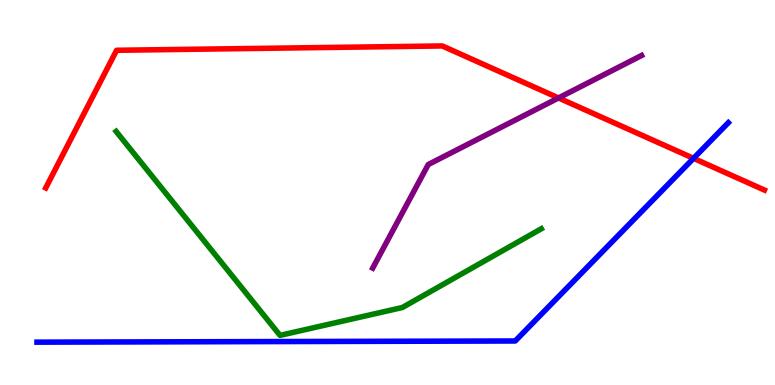[{'lines': ['blue', 'red'], 'intersections': [{'x': 8.95, 'y': 5.89}]}, {'lines': ['green', 'red'], 'intersections': []}, {'lines': ['purple', 'red'], 'intersections': [{'x': 7.21, 'y': 7.46}]}, {'lines': ['blue', 'green'], 'intersections': []}, {'lines': ['blue', 'purple'], 'intersections': []}, {'lines': ['green', 'purple'], 'intersections': []}]